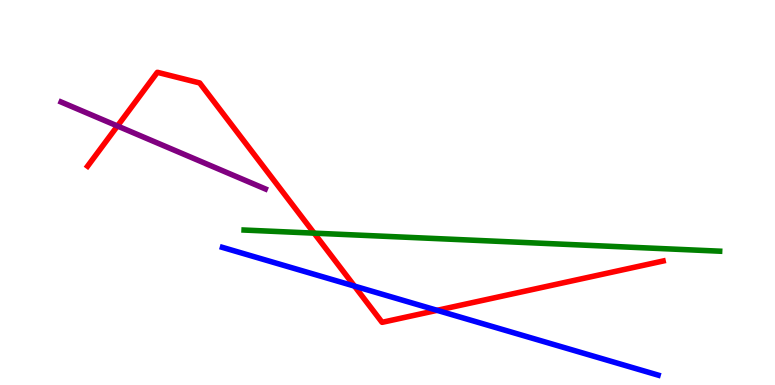[{'lines': ['blue', 'red'], 'intersections': [{'x': 4.57, 'y': 2.57}, {'x': 5.64, 'y': 1.94}]}, {'lines': ['green', 'red'], 'intersections': [{'x': 4.05, 'y': 3.94}]}, {'lines': ['purple', 'red'], 'intersections': [{'x': 1.52, 'y': 6.73}]}, {'lines': ['blue', 'green'], 'intersections': []}, {'lines': ['blue', 'purple'], 'intersections': []}, {'lines': ['green', 'purple'], 'intersections': []}]